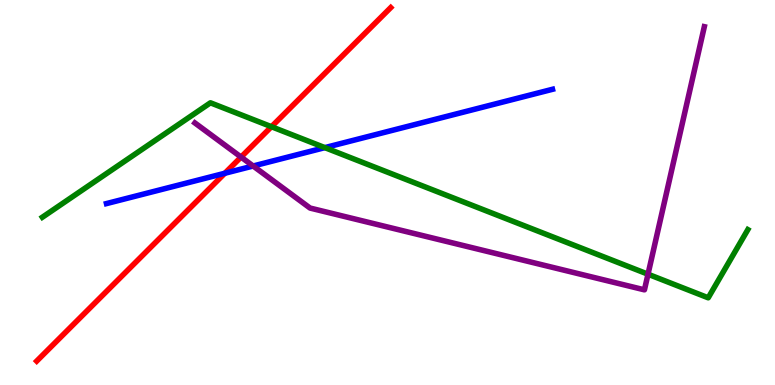[{'lines': ['blue', 'red'], 'intersections': [{'x': 2.9, 'y': 5.5}]}, {'lines': ['green', 'red'], 'intersections': [{'x': 3.5, 'y': 6.71}]}, {'lines': ['purple', 'red'], 'intersections': [{'x': 3.11, 'y': 5.92}]}, {'lines': ['blue', 'green'], 'intersections': [{'x': 4.19, 'y': 6.17}]}, {'lines': ['blue', 'purple'], 'intersections': [{'x': 3.27, 'y': 5.69}]}, {'lines': ['green', 'purple'], 'intersections': [{'x': 8.36, 'y': 2.88}]}]